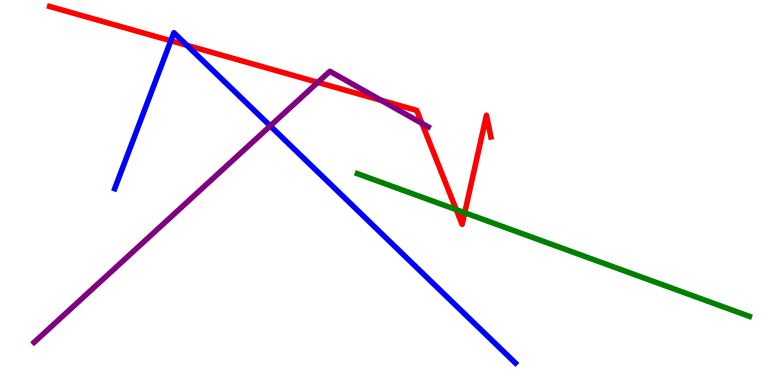[{'lines': ['blue', 'red'], 'intersections': [{'x': 2.2, 'y': 8.94}, {'x': 2.41, 'y': 8.82}]}, {'lines': ['green', 'red'], 'intersections': [{'x': 5.89, 'y': 4.55}, {'x': 6.0, 'y': 4.47}]}, {'lines': ['purple', 'red'], 'intersections': [{'x': 4.1, 'y': 7.86}, {'x': 4.92, 'y': 7.39}, {'x': 5.44, 'y': 6.8}]}, {'lines': ['blue', 'green'], 'intersections': []}, {'lines': ['blue', 'purple'], 'intersections': [{'x': 3.49, 'y': 6.73}]}, {'lines': ['green', 'purple'], 'intersections': []}]